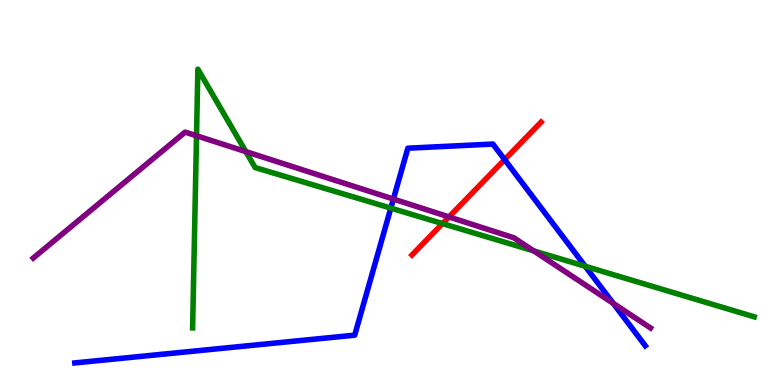[{'lines': ['blue', 'red'], 'intersections': [{'x': 6.51, 'y': 5.85}]}, {'lines': ['green', 'red'], 'intersections': [{'x': 5.71, 'y': 4.19}]}, {'lines': ['purple', 'red'], 'intersections': [{'x': 5.79, 'y': 4.37}]}, {'lines': ['blue', 'green'], 'intersections': [{'x': 5.04, 'y': 4.59}, {'x': 7.55, 'y': 3.08}]}, {'lines': ['blue', 'purple'], 'intersections': [{'x': 5.08, 'y': 4.83}, {'x': 7.91, 'y': 2.12}]}, {'lines': ['green', 'purple'], 'intersections': [{'x': 2.54, 'y': 6.47}, {'x': 3.17, 'y': 6.06}, {'x': 6.89, 'y': 3.48}]}]